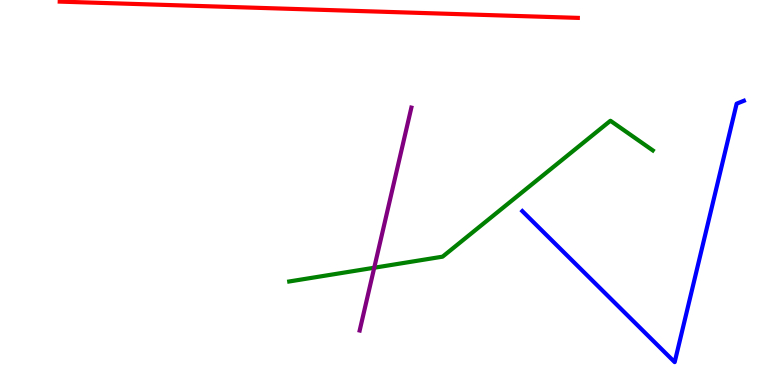[{'lines': ['blue', 'red'], 'intersections': []}, {'lines': ['green', 'red'], 'intersections': []}, {'lines': ['purple', 'red'], 'intersections': []}, {'lines': ['blue', 'green'], 'intersections': []}, {'lines': ['blue', 'purple'], 'intersections': []}, {'lines': ['green', 'purple'], 'intersections': [{'x': 4.83, 'y': 3.05}]}]